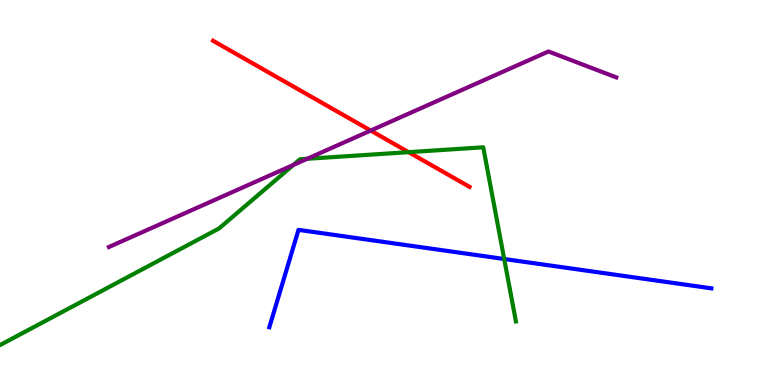[{'lines': ['blue', 'red'], 'intersections': []}, {'lines': ['green', 'red'], 'intersections': [{'x': 5.27, 'y': 6.05}]}, {'lines': ['purple', 'red'], 'intersections': [{'x': 4.78, 'y': 6.61}]}, {'lines': ['blue', 'green'], 'intersections': [{'x': 6.51, 'y': 3.27}]}, {'lines': ['blue', 'purple'], 'intersections': []}, {'lines': ['green', 'purple'], 'intersections': [{'x': 3.78, 'y': 5.72}, {'x': 3.96, 'y': 5.88}]}]